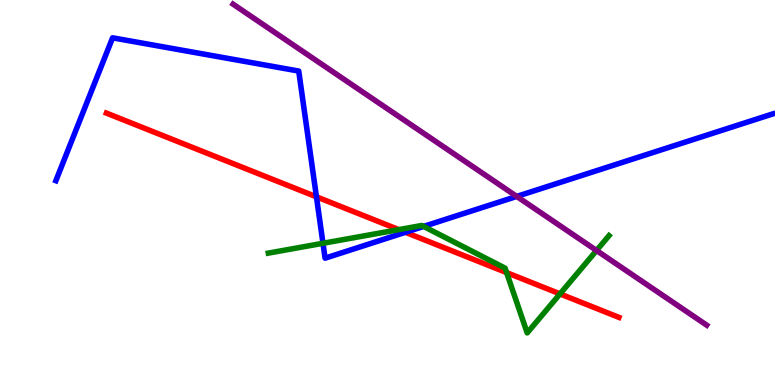[{'lines': ['blue', 'red'], 'intersections': [{'x': 4.08, 'y': 4.89}, {'x': 5.23, 'y': 3.97}]}, {'lines': ['green', 'red'], 'intersections': [{'x': 5.15, 'y': 4.04}, {'x': 6.54, 'y': 2.92}, {'x': 7.23, 'y': 2.37}]}, {'lines': ['purple', 'red'], 'intersections': []}, {'lines': ['blue', 'green'], 'intersections': [{'x': 4.17, 'y': 3.68}, {'x': 5.47, 'y': 4.12}]}, {'lines': ['blue', 'purple'], 'intersections': [{'x': 6.67, 'y': 4.9}]}, {'lines': ['green', 'purple'], 'intersections': [{'x': 7.7, 'y': 3.49}]}]